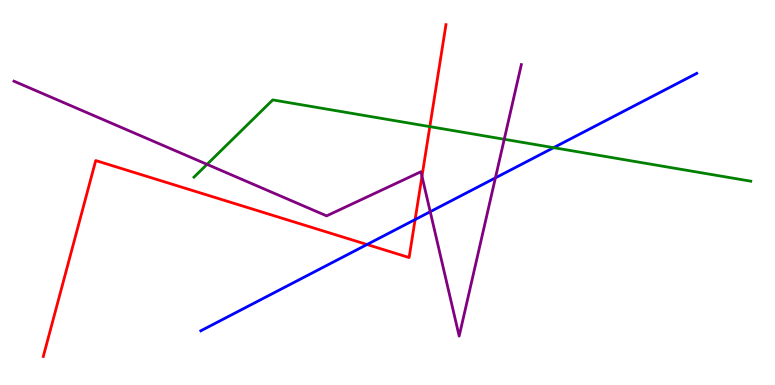[{'lines': ['blue', 'red'], 'intersections': [{'x': 4.74, 'y': 3.65}, {'x': 5.36, 'y': 4.3}]}, {'lines': ['green', 'red'], 'intersections': [{'x': 5.55, 'y': 6.71}]}, {'lines': ['purple', 'red'], 'intersections': [{'x': 5.44, 'y': 5.42}]}, {'lines': ['blue', 'green'], 'intersections': [{'x': 7.14, 'y': 6.16}]}, {'lines': ['blue', 'purple'], 'intersections': [{'x': 5.55, 'y': 4.5}, {'x': 6.39, 'y': 5.38}]}, {'lines': ['green', 'purple'], 'intersections': [{'x': 2.67, 'y': 5.73}, {'x': 6.51, 'y': 6.38}]}]